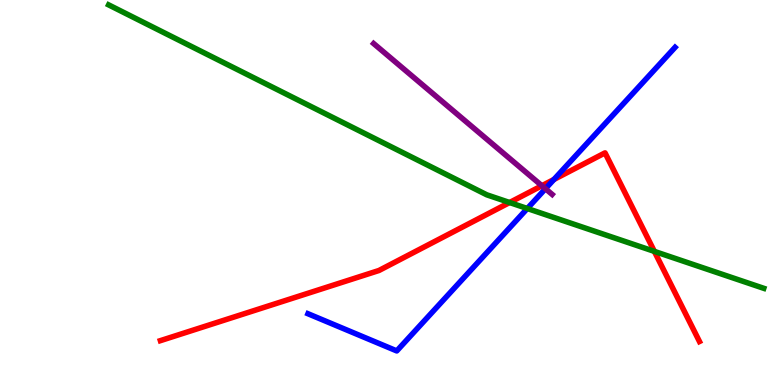[{'lines': ['blue', 'red'], 'intersections': [{'x': 7.15, 'y': 5.34}]}, {'lines': ['green', 'red'], 'intersections': [{'x': 6.58, 'y': 4.74}, {'x': 8.44, 'y': 3.47}]}, {'lines': ['purple', 'red'], 'intersections': [{'x': 6.99, 'y': 5.18}]}, {'lines': ['blue', 'green'], 'intersections': [{'x': 6.8, 'y': 4.58}]}, {'lines': ['blue', 'purple'], 'intersections': [{'x': 7.04, 'y': 5.1}]}, {'lines': ['green', 'purple'], 'intersections': []}]